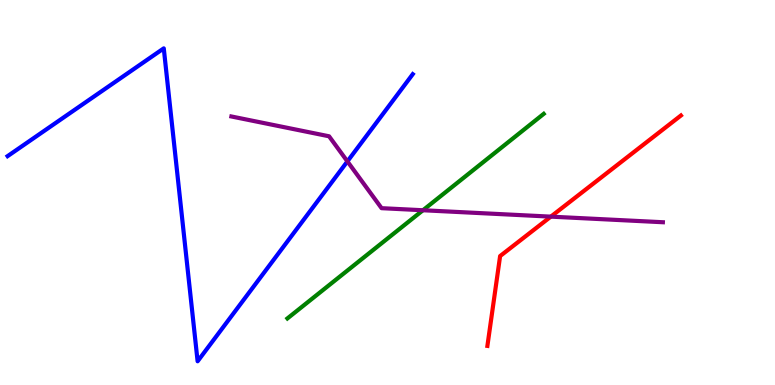[{'lines': ['blue', 'red'], 'intersections': []}, {'lines': ['green', 'red'], 'intersections': []}, {'lines': ['purple', 'red'], 'intersections': [{'x': 7.11, 'y': 4.37}]}, {'lines': ['blue', 'green'], 'intersections': []}, {'lines': ['blue', 'purple'], 'intersections': [{'x': 4.48, 'y': 5.81}]}, {'lines': ['green', 'purple'], 'intersections': [{'x': 5.46, 'y': 4.54}]}]